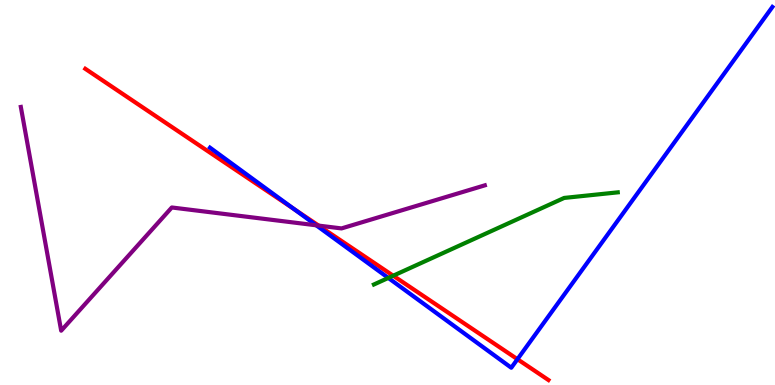[{'lines': ['blue', 'red'], 'intersections': [{'x': 3.79, 'y': 4.57}, {'x': 6.68, 'y': 0.67}]}, {'lines': ['green', 'red'], 'intersections': [{'x': 5.07, 'y': 2.84}]}, {'lines': ['purple', 'red'], 'intersections': [{'x': 4.11, 'y': 4.14}]}, {'lines': ['blue', 'green'], 'intersections': [{'x': 5.01, 'y': 2.78}]}, {'lines': ['blue', 'purple'], 'intersections': [{'x': 4.08, 'y': 4.15}]}, {'lines': ['green', 'purple'], 'intersections': []}]